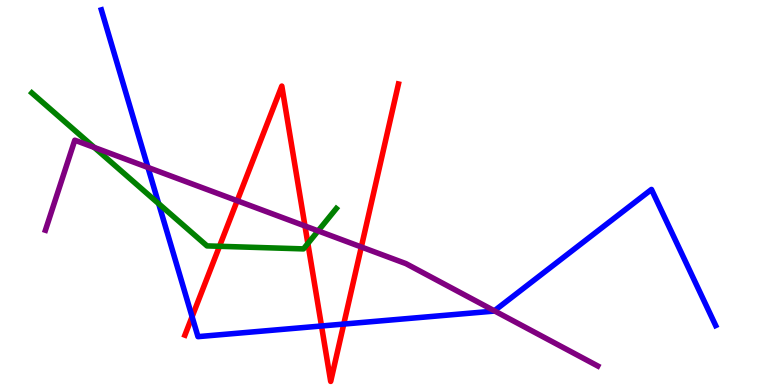[{'lines': ['blue', 'red'], 'intersections': [{'x': 2.48, 'y': 1.77}, {'x': 4.15, 'y': 1.53}, {'x': 4.44, 'y': 1.58}]}, {'lines': ['green', 'red'], 'intersections': [{'x': 2.83, 'y': 3.6}, {'x': 3.97, 'y': 3.68}]}, {'lines': ['purple', 'red'], 'intersections': [{'x': 3.06, 'y': 4.79}, {'x': 3.94, 'y': 4.13}, {'x': 4.66, 'y': 3.58}]}, {'lines': ['blue', 'green'], 'intersections': [{'x': 2.05, 'y': 4.71}]}, {'lines': ['blue', 'purple'], 'intersections': [{'x': 1.91, 'y': 5.65}, {'x': 6.38, 'y': 1.93}]}, {'lines': ['green', 'purple'], 'intersections': [{'x': 1.22, 'y': 6.17}, {'x': 4.1, 'y': 4.0}]}]